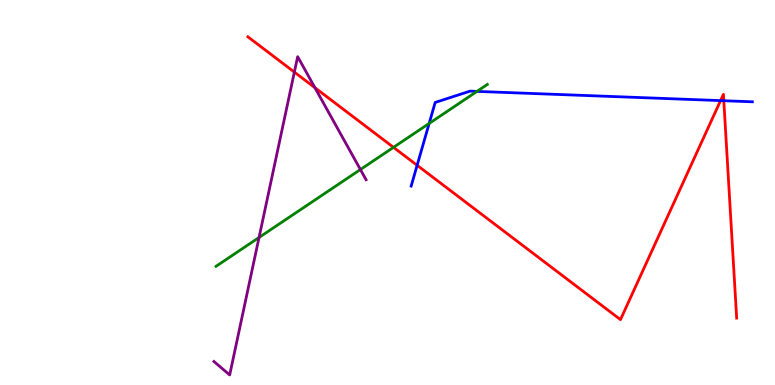[{'lines': ['blue', 'red'], 'intersections': [{'x': 5.38, 'y': 5.71}, {'x': 9.3, 'y': 7.39}, {'x': 9.34, 'y': 7.38}]}, {'lines': ['green', 'red'], 'intersections': [{'x': 5.08, 'y': 6.17}]}, {'lines': ['purple', 'red'], 'intersections': [{'x': 3.8, 'y': 8.13}, {'x': 4.06, 'y': 7.72}]}, {'lines': ['blue', 'green'], 'intersections': [{'x': 5.54, 'y': 6.79}, {'x': 6.15, 'y': 7.63}]}, {'lines': ['blue', 'purple'], 'intersections': []}, {'lines': ['green', 'purple'], 'intersections': [{'x': 3.34, 'y': 3.83}, {'x': 4.65, 'y': 5.6}]}]